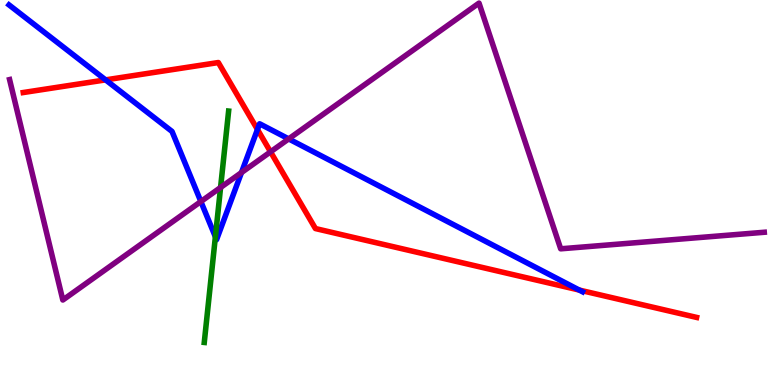[{'lines': ['blue', 'red'], 'intersections': [{'x': 1.36, 'y': 7.93}, {'x': 3.32, 'y': 6.64}, {'x': 7.47, 'y': 2.47}]}, {'lines': ['green', 'red'], 'intersections': []}, {'lines': ['purple', 'red'], 'intersections': [{'x': 3.49, 'y': 6.06}]}, {'lines': ['blue', 'green'], 'intersections': [{'x': 2.78, 'y': 3.85}]}, {'lines': ['blue', 'purple'], 'intersections': [{'x': 2.59, 'y': 4.77}, {'x': 3.12, 'y': 5.52}, {'x': 3.72, 'y': 6.39}]}, {'lines': ['green', 'purple'], 'intersections': [{'x': 2.85, 'y': 5.13}]}]